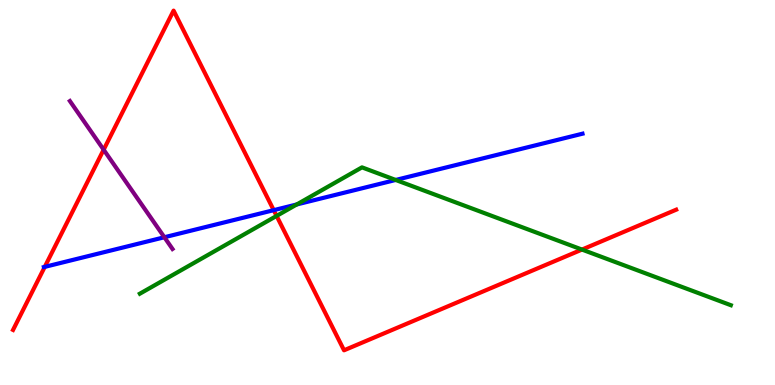[{'lines': ['blue', 'red'], 'intersections': [{'x': 0.577, 'y': 3.07}, {'x': 3.53, 'y': 4.54}]}, {'lines': ['green', 'red'], 'intersections': [{'x': 3.57, 'y': 4.39}, {'x': 7.51, 'y': 3.52}]}, {'lines': ['purple', 'red'], 'intersections': [{'x': 1.34, 'y': 6.11}]}, {'lines': ['blue', 'green'], 'intersections': [{'x': 3.83, 'y': 4.69}, {'x': 5.11, 'y': 5.33}]}, {'lines': ['blue', 'purple'], 'intersections': [{'x': 2.12, 'y': 3.84}]}, {'lines': ['green', 'purple'], 'intersections': []}]